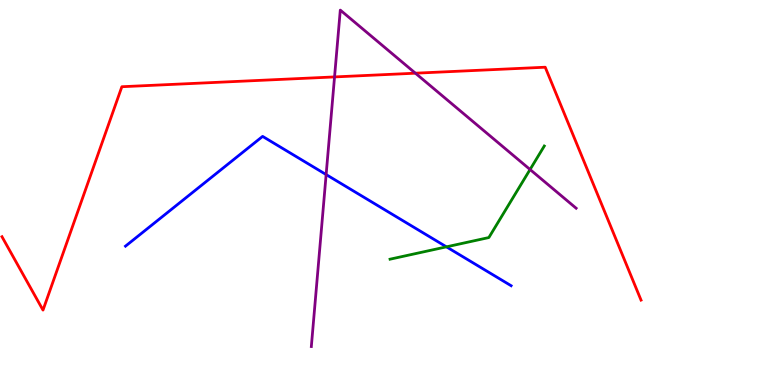[{'lines': ['blue', 'red'], 'intersections': []}, {'lines': ['green', 'red'], 'intersections': []}, {'lines': ['purple', 'red'], 'intersections': [{'x': 4.32, 'y': 8.0}, {'x': 5.36, 'y': 8.1}]}, {'lines': ['blue', 'green'], 'intersections': [{'x': 5.76, 'y': 3.59}]}, {'lines': ['blue', 'purple'], 'intersections': [{'x': 4.21, 'y': 5.47}]}, {'lines': ['green', 'purple'], 'intersections': [{'x': 6.84, 'y': 5.6}]}]